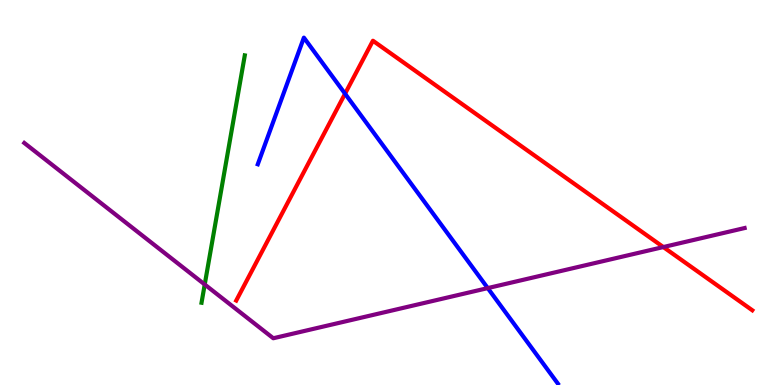[{'lines': ['blue', 'red'], 'intersections': [{'x': 4.45, 'y': 7.57}]}, {'lines': ['green', 'red'], 'intersections': []}, {'lines': ['purple', 'red'], 'intersections': [{'x': 8.56, 'y': 3.58}]}, {'lines': ['blue', 'green'], 'intersections': []}, {'lines': ['blue', 'purple'], 'intersections': [{'x': 6.29, 'y': 2.52}]}, {'lines': ['green', 'purple'], 'intersections': [{'x': 2.64, 'y': 2.61}]}]